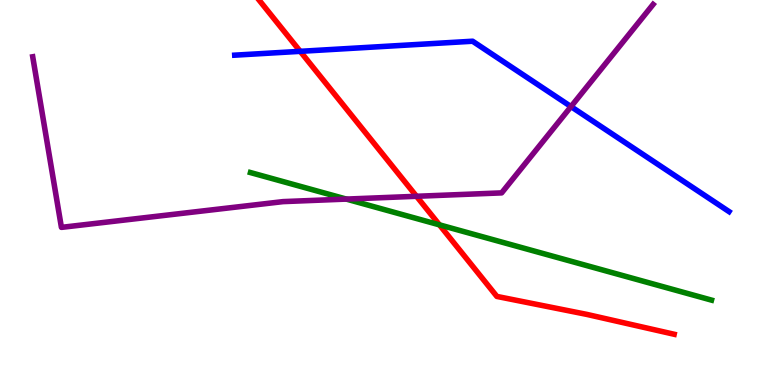[{'lines': ['blue', 'red'], 'intersections': [{'x': 3.87, 'y': 8.67}]}, {'lines': ['green', 'red'], 'intersections': [{'x': 5.67, 'y': 4.16}]}, {'lines': ['purple', 'red'], 'intersections': [{'x': 5.37, 'y': 4.9}]}, {'lines': ['blue', 'green'], 'intersections': []}, {'lines': ['blue', 'purple'], 'intersections': [{'x': 7.37, 'y': 7.23}]}, {'lines': ['green', 'purple'], 'intersections': [{'x': 4.47, 'y': 4.83}]}]